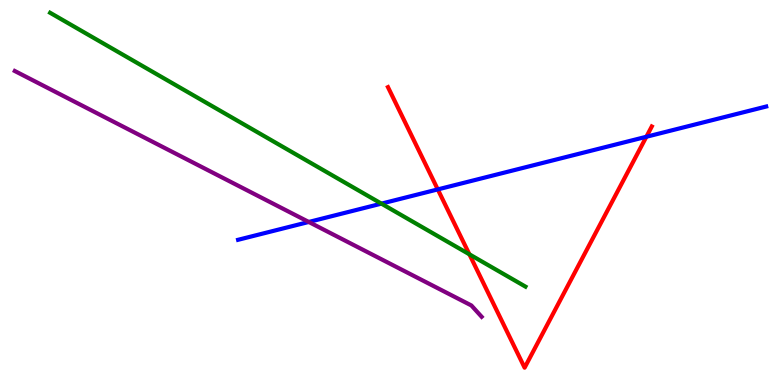[{'lines': ['blue', 'red'], 'intersections': [{'x': 5.65, 'y': 5.08}, {'x': 8.34, 'y': 6.45}]}, {'lines': ['green', 'red'], 'intersections': [{'x': 6.06, 'y': 3.39}]}, {'lines': ['purple', 'red'], 'intersections': []}, {'lines': ['blue', 'green'], 'intersections': [{'x': 4.92, 'y': 4.71}]}, {'lines': ['blue', 'purple'], 'intersections': [{'x': 3.98, 'y': 4.23}]}, {'lines': ['green', 'purple'], 'intersections': []}]